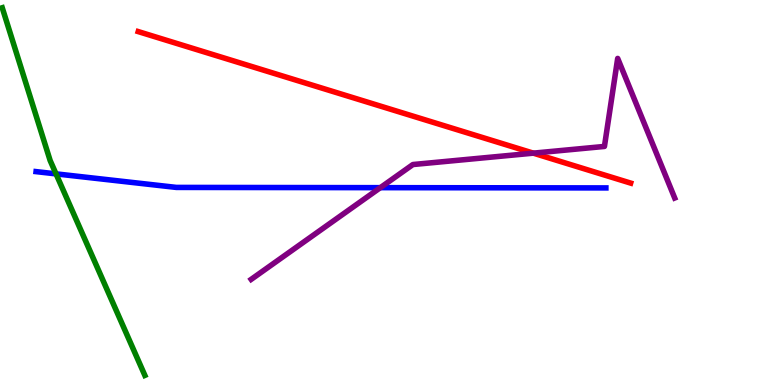[{'lines': ['blue', 'red'], 'intersections': []}, {'lines': ['green', 'red'], 'intersections': []}, {'lines': ['purple', 'red'], 'intersections': [{'x': 6.88, 'y': 6.02}]}, {'lines': ['blue', 'green'], 'intersections': [{'x': 0.723, 'y': 5.48}]}, {'lines': ['blue', 'purple'], 'intersections': [{'x': 4.91, 'y': 5.13}]}, {'lines': ['green', 'purple'], 'intersections': []}]